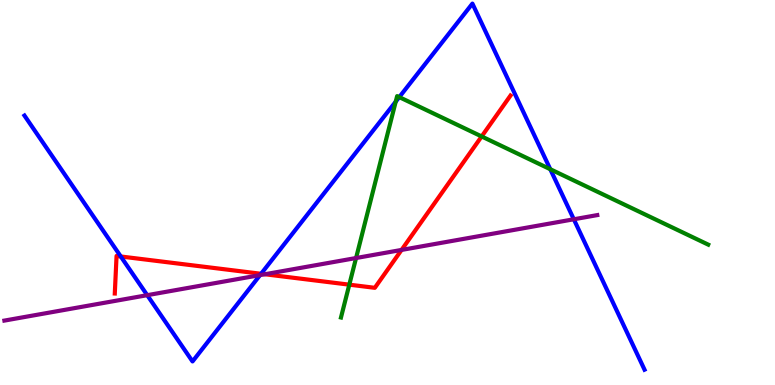[{'lines': ['blue', 'red'], 'intersections': [{'x': 1.56, 'y': 3.34}, {'x': 3.37, 'y': 2.89}]}, {'lines': ['green', 'red'], 'intersections': [{'x': 4.51, 'y': 2.61}, {'x': 6.21, 'y': 6.46}]}, {'lines': ['purple', 'red'], 'intersections': [{'x': 3.42, 'y': 2.88}, {'x': 5.18, 'y': 3.51}]}, {'lines': ['blue', 'green'], 'intersections': [{'x': 5.11, 'y': 7.36}, {'x': 5.15, 'y': 7.48}, {'x': 7.1, 'y': 5.6}]}, {'lines': ['blue', 'purple'], 'intersections': [{'x': 1.9, 'y': 2.33}, {'x': 3.36, 'y': 2.85}, {'x': 7.4, 'y': 4.3}]}, {'lines': ['green', 'purple'], 'intersections': [{'x': 4.59, 'y': 3.3}]}]